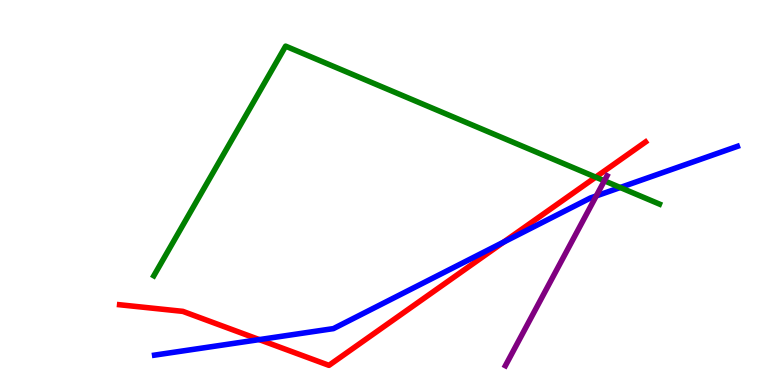[{'lines': ['blue', 'red'], 'intersections': [{'x': 3.35, 'y': 1.18}, {'x': 6.5, 'y': 3.71}]}, {'lines': ['green', 'red'], 'intersections': [{'x': 7.69, 'y': 5.4}]}, {'lines': ['purple', 'red'], 'intersections': []}, {'lines': ['blue', 'green'], 'intersections': [{'x': 8.0, 'y': 5.13}]}, {'lines': ['blue', 'purple'], 'intersections': [{'x': 7.69, 'y': 4.91}]}, {'lines': ['green', 'purple'], 'intersections': [{'x': 7.8, 'y': 5.3}]}]